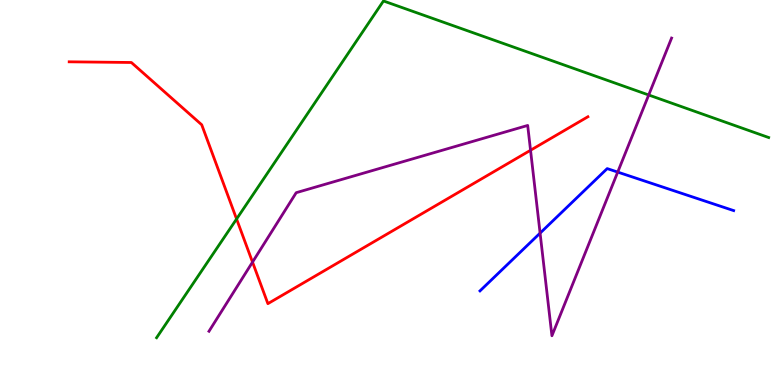[{'lines': ['blue', 'red'], 'intersections': []}, {'lines': ['green', 'red'], 'intersections': [{'x': 3.05, 'y': 4.31}]}, {'lines': ['purple', 'red'], 'intersections': [{'x': 3.26, 'y': 3.19}, {'x': 6.85, 'y': 6.1}]}, {'lines': ['blue', 'green'], 'intersections': []}, {'lines': ['blue', 'purple'], 'intersections': [{'x': 6.97, 'y': 3.95}, {'x': 7.97, 'y': 5.53}]}, {'lines': ['green', 'purple'], 'intersections': [{'x': 8.37, 'y': 7.53}]}]